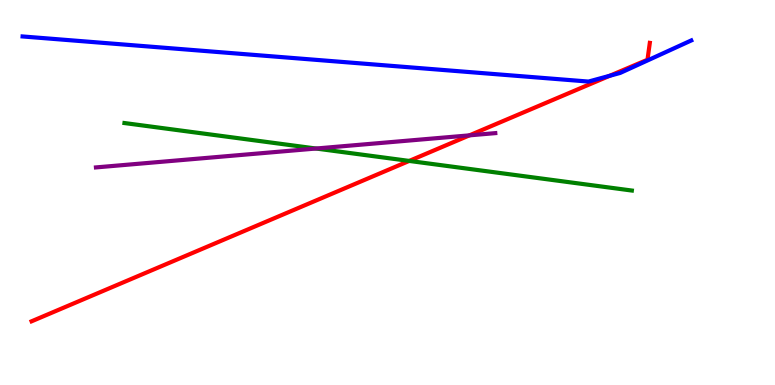[{'lines': ['blue', 'red'], 'intersections': [{'x': 7.87, 'y': 8.03}]}, {'lines': ['green', 'red'], 'intersections': [{'x': 5.28, 'y': 5.82}]}, {'lines': ['purple', 'red'], 'intersections': [{'x': 6.06, 'y': 6.48}]}, {'lines': ['blue', 'green'], 'intersections': []}, {'lines': ['blue', 'purple'], 'intersections': []}, {'lines': ['green', 'purple'], 'intersections': [{'x': 4.08, 'y': 6.14}]}]